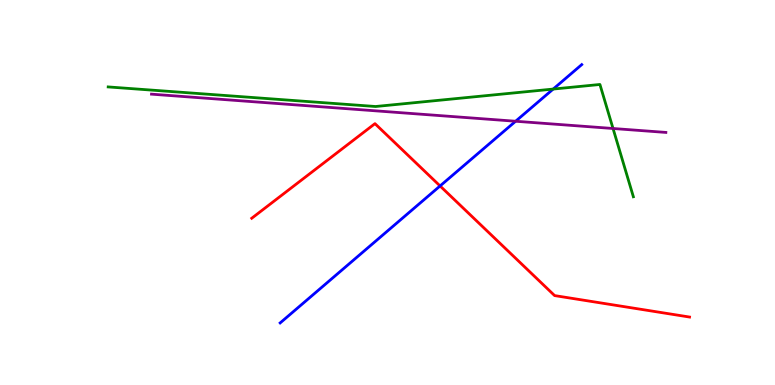[{'lines': ['blue', 'red'], 'intersections': [{'x': 5.68, 'y': 5.17}]}, {'lines': ['green', 'red'], 'intersections': []}, {'lines': ['purple', 'red'], 'intersections': []}, {'lines': ['blue', 'green'], 'intersections': [{'x': 7.14, 'y': 7.69}]}, {'lines': ['blue', 'purple'], 'intersections': [{'x': 6.65, 'y': 6.85}]}, {'lines': ['green', 'purple'], 'intersections': [{'x': 7.91, 'y': 6.66}]}]